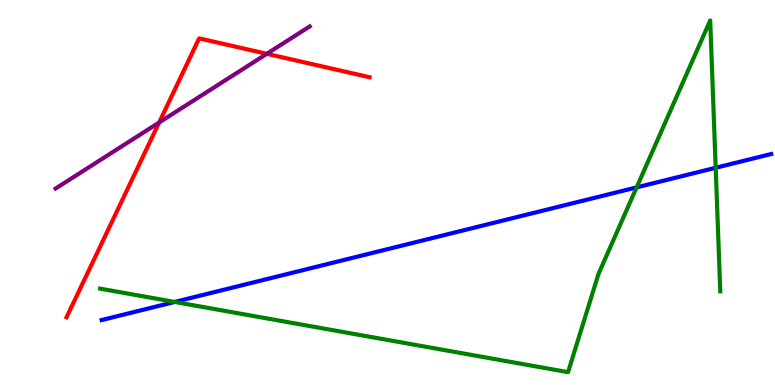[{'lines': ['blue', 'red'], 'intersections': []}, {'lines': ['green', 'red'], 'intersections': []}, {'lines': ['purple', 'red'], 'intersections': [{'x': 2.05, 'y': 6.82}, {'x': 3.44, 'y': 8.6}]}, {'lines': ['blue', 'green'], 'intersections': [{'x': 2.25, 'y': 2.16}, {'x': 8.21, 'y': 5.13}, {'x': 9.23, 'y': 5.64}]}, {'lines': ['blue', 'purple'], 'intersections': []}, {'lines': ['green', 'purple'], 'intersections': []}]